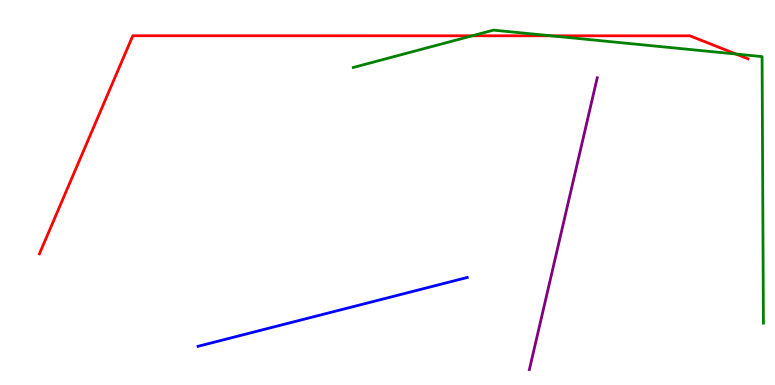[{'lines': ['blue', 'red'], 'intersections': []}, {'lines': ['green', 'red'], 'intersections': [{'x': 6.09, 'y': 9.07}, {'x': 7.11, 'y': 9.07}, {'x': 9.5, 'y': 8.6}]}, {'lines': ['purple', 'red'], 'intersections': []}, {'lines': ['blue', 'green'], 'intersections': []}, {'lines': ['blue', 'purple'], 'intersections': []}, {'lines': ['green', 'purple'], 'intersections': []}]